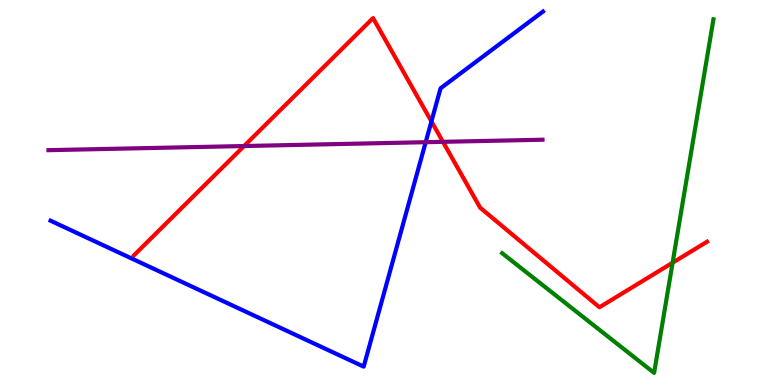[{'lines': ['blue', 'red'], 'intersections': [{'x': 5.57, 'y': 6.85}]}, {'lines': ['green', 'red'], 'intersections': [{'x': 8.68, 'y': 3.18}]}, {'lines': ['purple', 'red'], 'intersections': [{'x': 3.15, 'y': 6.21}, {'x': 5.72, 'y': 6.32}]}, {'lines': ['blue', 'green'], 'intersections': []}, {'lines': ['blue', 'purple'], 'intersections': [{'x': 5.49, 'y': 6.31}]}, {'lines': ['green', 'purple'], 'intersections': []}]